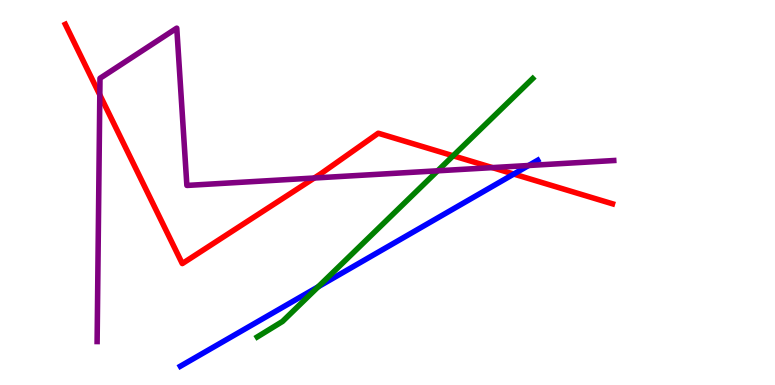[{'lines': ['blue', 'red'], 'intersections': [{'x': 6.63, 'y': 5.48}]}, {'lines': ['green', 'red'], 'intersections': [{'x': 5.85, 'y': 5.95}]}, {'lines': ['purple', 'red'], 'intersections': [{'x': 1.29, 'y': 7.54}, {'x': 4.06, 'y': 5.38}, {'x': 6.35, 'y': 5.65}]}, {'lines': ['blue', 'green'], 'intersections': [{'x': 4.11, 'y': 2.55}]}, {'lines': ['blue', 'purple'], 'intersections': [{'x': 6.82, 'y': 5.7}]}, {'lines': ['green', 'purple'], 'intersections': [{'x': 5.65, 'y': 5.56}]}]